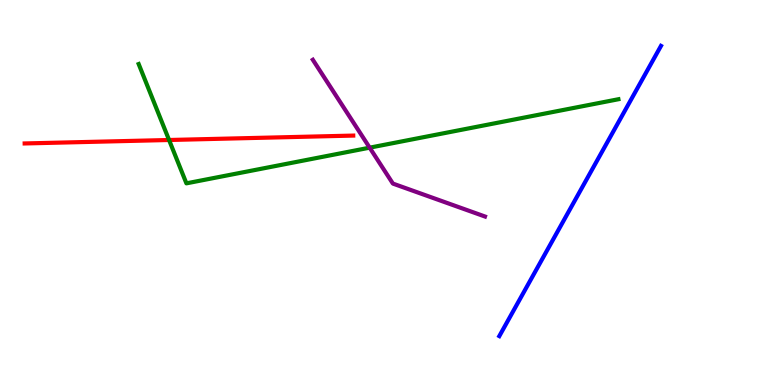[{'lines': ['blue', 'red'], 'intersections': []}, {'lines': ['green', 'red'], 'intersections': [{'x': 2.18, 'y': 6.36}]}, {'lines': ['purple', 'red'], 'intersections': []}, {'lines': ['blue', 'green'], 'intersections': []}, {'lines': ['blue', 'purple'], 'intersections': []}, {'lines': ['green', 'purple'], 'intersections': [{'x': 4.77, 'y': 6.16}]}]